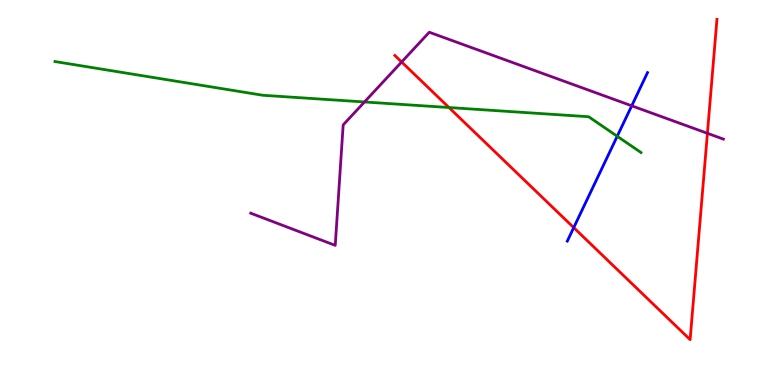[{'lines': ['blue', 'red'], 'intersections': [{'x': 7.4, 'y': 4.09}]}, {'lines': ['green', 'red'], 'intersections': [{'x': 5.79, 'y': 7.21}]}, {'lines': ['purple', 'red'], 'intersections': [{'x': 5.18, 'y': 8.39}, {'x': 9.13, 'y': 6.54}]}, {'lines': ['blue', 'green'], 'intersections': [{'x': 7.96, 'y': 6.46}]}, {'lines': ['blue', 'purple'], 'intersections': [{'x': 8.15, 'y': 7.25}]}, {'lines': ['green', 'purple'], 'intersections': [{'x': 4.7, 'y': 7.35}]}]